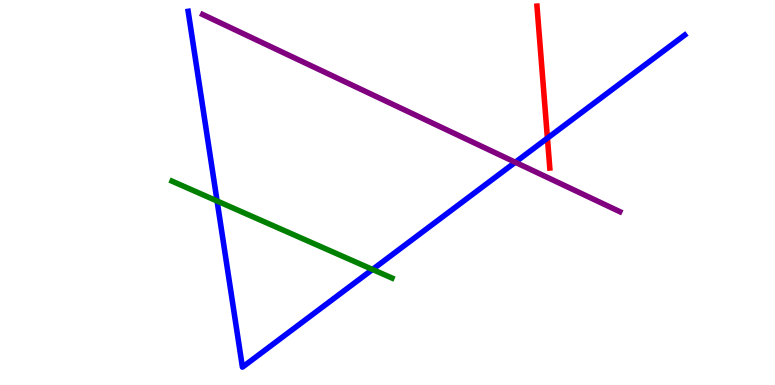[{'lines': ['blue', 'red'], 'intersections': [{'x': 7.06, 'y': 6.41}]}, {'lines': ['green', 'red'], 'intersections': []}, {'lines': ['purple', 'red'], 'intersections': []}, {'lines': ['blue', 'green'], 'intersections': [{'x': 2.8, 'y': 4.78}, {'x': 4.81, 'y': 3.0}]}, {'lines': ['blue', 'purple'], 'intersections': [{'x': 6.65, 'y': 5.79}]}, {'lines': ['green', 'purple'], 'intersections': []}]